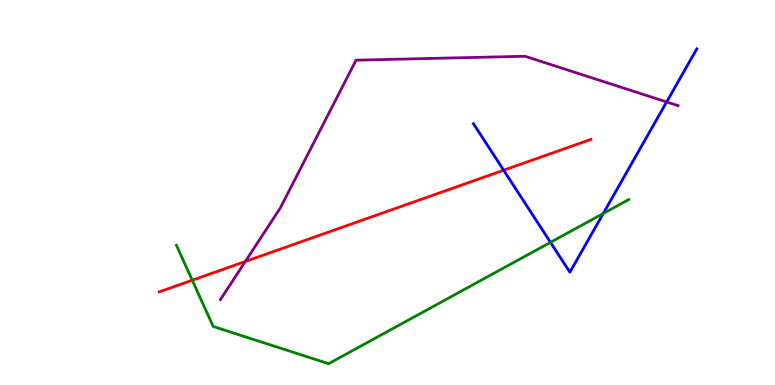[{'lines': ['blue', 'red'], 'intersections': [{'x': 6.5, 'y': 5.58}]}, {'lines': ['green', 'red'], 'intersections': [{'x': 2.48, 'y': 2.72}]}, {'lines': ['purple', 'red'], 'intersections': [{'x': 3.17, 'y': 3.21}]}, {'lines': ['blue', 'green'], 'intersections': [{'x': 7.1, 'y': 3.71}, {'x': 7.78, 'y': 4.45}]}, {'lines': ['blue', 'purple'], 'intersections': [{'x': 8.6, 'y': 7.35}]}, {'lines': ['green', 'purple'], 'intersections': []}]